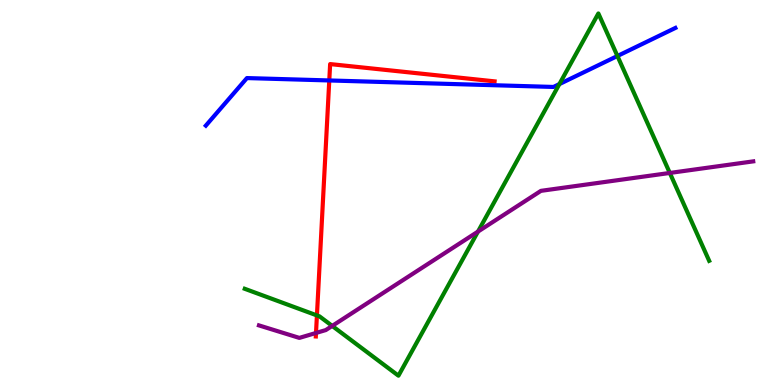[{'lines': ['blue', 'red'], 'intersections': [{'x': 4.25, 'y': 7.91}]}, {'lines': ['green', 'red'], 'intersections': [{'x': 4.09, 'y': 1.81}]}, {'lines': ['purple', 'red'], 'intersections': [{'x': 4.08, 'y': 1.35}]}, {'lines': ['blue', 'green'], 'intersections': [{'x': 7.22, 'y': 7.82}, {'x': 7.97, 'y': 8.55}]}, {'lines': ['blue', 'purple'], 'intersections': []}, {'lines': ['green', 'purple'], 'intersections': [{'x': 4.29, 'y': 1.53}, {'x': 6.17, 'y': 3.98}, {'x': 8.64, 'y': 5.51}]}]